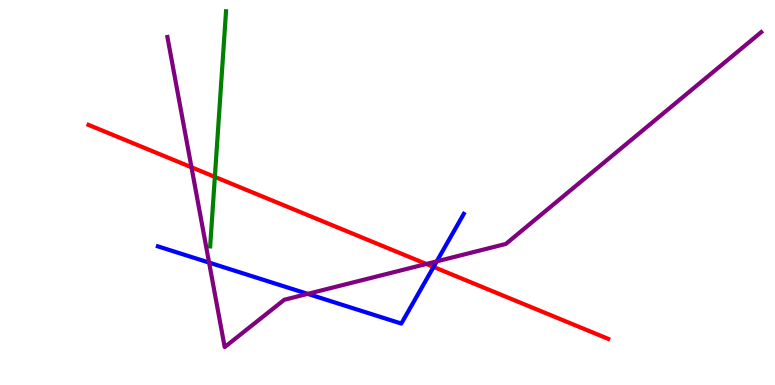[{'lines': ['blue', 'red'], 'intersections': [{'x': 5.59, 'y': 3.07}]}, {'lines': ['green', 'red'], 'intersections': [{'x': 2.77, 'y': 5.41}]}, {'lines': ['purple', 'red'], 'intersections': [{'x': 2.47, 'y': 5.66}, {'x': 5.5, 'y': 3.14}]}, {'lines': ['blue', 'green'], 'intersections': []}, {'lines': ['blue', 'purple'], 'intersections': [{'x': 2.7, 'y': 3.18}, {'x': 3.97, 'y': 2.37}, {'x': 5.64, 'y': 3.21}]}, {'lines': ['green', 'purple'], 'intersections': []}]